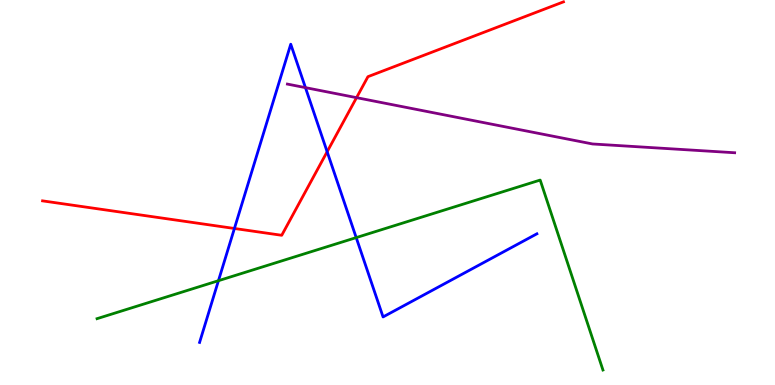[{'lines': ['blue', 'red'], 'intersections': [{'x': 3.02, 'y': 4.07}, {'x': 4.22, 'y': 6.06}]}, {'lines': ['green', 'red'], 'intersections': []}, {'lines': ['purple', 'red'], 'intersections': [{'x': 4.6, 'y': 7.46}]}, {'lines': ['blue', 'green'], 'intersections': [{'x': 2.82, 'y': 2.71}, {'x': 4.6, 'y': 3.83}]}, {'lines': ['blue', 'purple'], 'intersections': [{'x': 3.94, 'y': 7.72}]}, {'lines': ['green', 'purple'], 'intersections': []}]